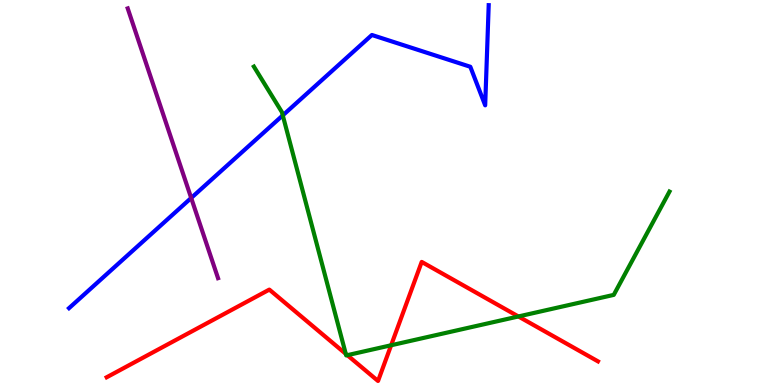[{'lines': ['blue', 'red'], 'intersections': []}, {'lines': ['green', 'red'], 'intersections': [{'x': 4.46, 'y': 0.808}, {'x': 4.48, 'y': 0.775}, {'x': 5.05, 'y': 1.03}, {'x': 6.69, 'y': 1.78}]}, {'lines': ['purple', 'red'], 'intersections': []}, {'lines': ['blue', 'green'], 'intersections': [{'x': 3.65, 'y': 7.0}]}, {'lines': ['blue', 'purple'], 'intersections': [{'x': 2.47, 'y': 4.86}]}, {'lines': ['green', 'purple'], 'intersections': []}]